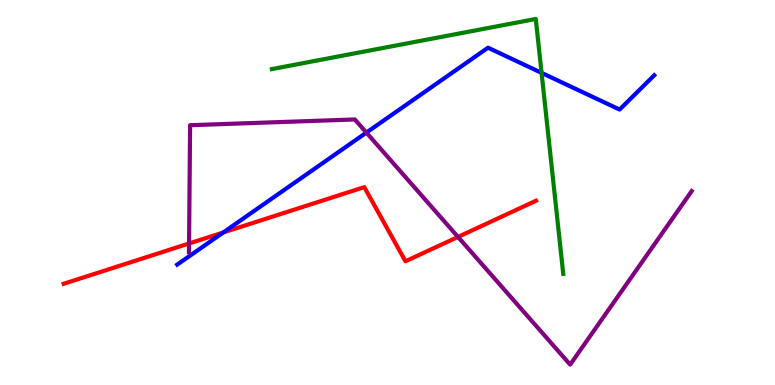[{'lines': ['blue', 'red'], 'intersections': [{'x': 2.88, 'y': 3.96}]}, {'lines': ['green', 'red'], 'intersections': []}, {'lines': ['purple', 'red'], 'intersections': [{'x': 2.44, 'y': 3.68}, {'x': 5.91, 'y': 3.85}]}, {'lines': ['blue', 'green'], 'intersections': [{'x': 6.99, 'y': 8.11}]}, {'lines': ['blue', 'purple'], 'intersections': [{'x': 4.73, 'y': 6.56}]}, {'lines': ['green', 'purple'], 'intersections': []}]